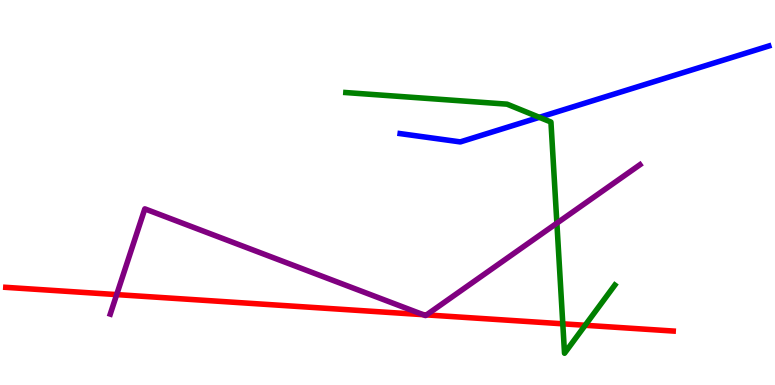[{'lines': ['blue', 'red'], 'intersections': []}, {'lines': ['green', 'red'], 'intersections': [{'x': 7.26, 'y': 1.59}, {'x': 7.55, 'y': 1.55}]}, {'lines': ['purple', 'red'], 'intersections': [{'x': 1.51, 'y': 2.35}, {'x': 5.46, 'y': 1.83}, {'x': 5.5, 'y': 1.82}]}, {'lines': ['blue', 'green'], 'intersections': [{'x': 6.96, 'y': 6.95}]}, {'lines': ['blue', 'purple'], 'intersections': []}, {'lines': ['green', 'purple'], 'intersections': [{'x': 7.19, 'y': 4.2}]}]